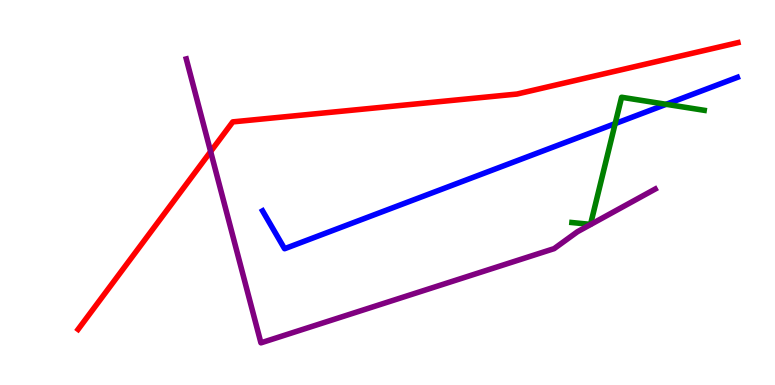[{'lines': ['blue', 'red'], 'intersections': []}, {'lines': ['green', 'red'], 'intersections': []}, {'lines': ['purple', 'red'], 'intersections': [{'x': 2.72, 'y': 6.06}]}, {'lines': ['blue', 'green'], 'intersections': [{'x': 7.94, 'y': 6.79}, {'x': 8.6, 'y': 7.29}]}, {'lines': ['blue', 'purple'], 'intersections': []}, {'lines': ['green', 'purple'], 'intersections': []}]